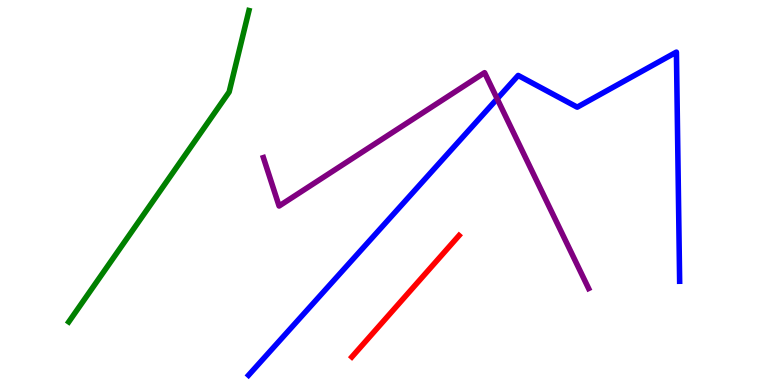[{'lines': ['blue', 'red'], 'intersections': []}, {'lines': ['green', 'red'], 'intersections': []}, {'lines': ['purple', 'red'], 'intersections': []}, {'lines': ['blue', 'green'], 'intersections': []}, {'lines': ['blue', 'purple'], 'intersections': [{'x': 6.42, 'y': 7.43}]}, {'lines': ['green', 'purple'], 'intersections': []}]